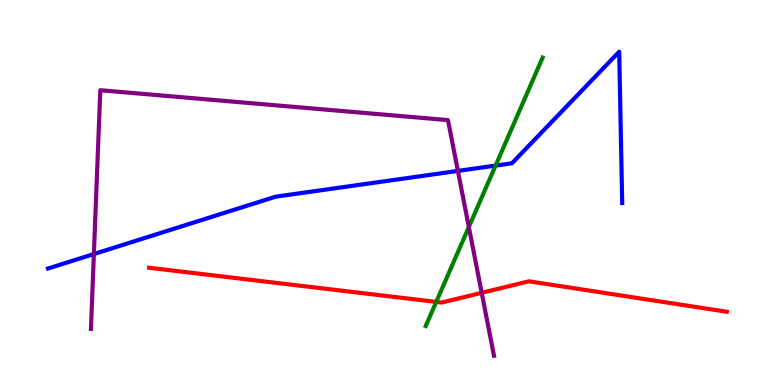[{'lines': ['blue', 'red'], 'intersections': []}, {'lines': ['green', 'red'], 'intersections': [{'x': 5.63, 'y': 2.16}]}, {'lines': ['purple', 'red'], 'intersections': [{'x': 6.22, 'y': 2.39}]}, {'lines': ['blue', 'green'], 'intersections': [{'x': 6.39, 'y': 5.7}]}, {'lines': ['blue', 'purple'], 'intersections': [{'x': 1.21, 'y': 3.4}, {'x': 5.91, 'y': 5.56}]}, {'lines': ['green', 'purple'], 'intersections': [{'x': 6.05, 'y': 4.1}]}]